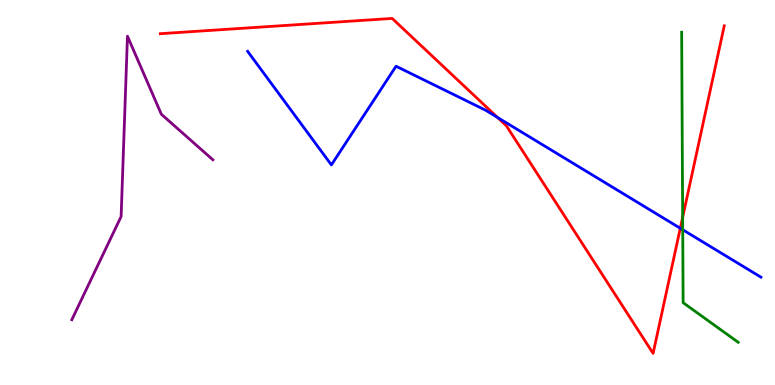[{'lines': ['blue', 'red'], 'intersections': [{'x': 6.42, 'y': 6.95}, {'x': 8.78, 'y': 4.07}]}, {'lines': ['green', 'red'], 'intersections': [{'x': 8.81, 'y': 4.36}]}, {'lines': ['purple', 'red'], 'intersections': []}, {'lines': ['blue', 'green'], 'intersections': [{'x': 8.81, 'y': 4.03}]}, {'lines': ['blue', 'purple'], 'intersections': []}, {'lines': ['green', 'purple'], 'intersections': []}]